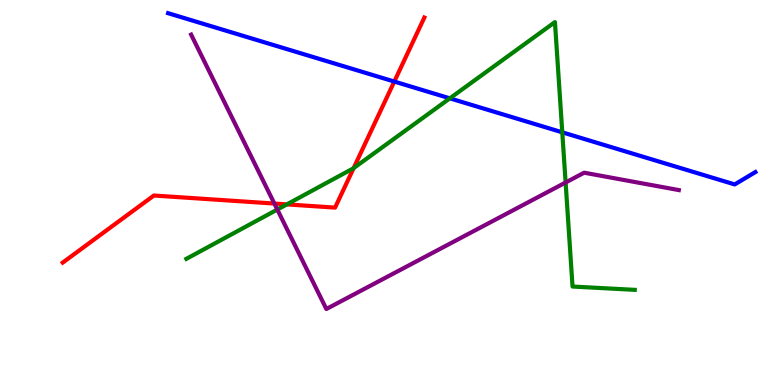[{'lines': ['blue', 'red'], 'intersections': [{'x': 5.09, 'y': 7.88}]}, {'lines': ['green', 'red'], 'intersections': [{'x': 3.7, 'y': 4.69}, {'x': 4.56, 'y': 5.63}]}, {'lines': ['purple', 'red'], 'intersections': [{'x': 3.54, 'y': 4.71}]}, {'lines': ['blue', 'green'], 'intersections': [{'x': 5.8, 'y': 7.45}, {'x': 7.26, 'y': 6.56}]}, {'lines': ['blue', 'purple'], 'intersections': []}, {'lines': ['green', 'purple'], 'intersections': [{'x': 3.58, 'y': 4.56}, {'x': 7.3, 'y': 5.26}]}]